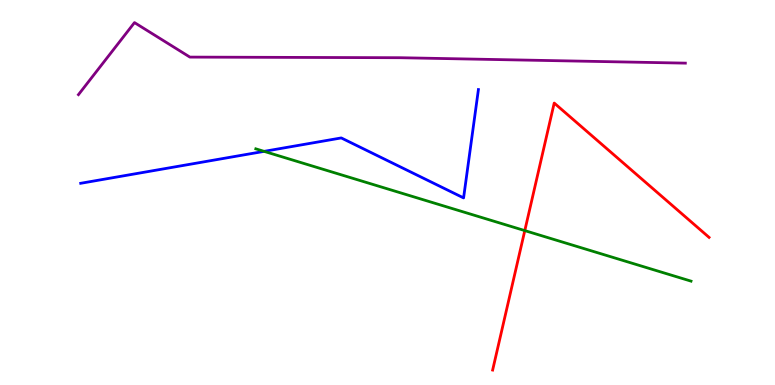[{'lines': ['blue', 'red'], 'intersections': []}, {'lines': ['green', 'red'], 'intersections': [{'x': 6.77, 'y': 4.01}]}, {'lines': ['purple', 'red'], 'intersections': []}, {'lines': ['blue', 'green'], 'intersections': [{'x': 3.41, 'y': 6.07}]}, {'lines': ['blue', 'purple'], 'intersections': []}, {'lines': ['green', 'purple'], 'intersections': []}]